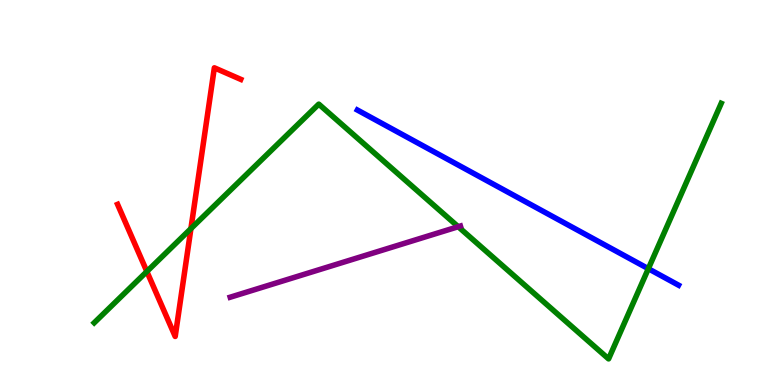[{'lines': ['blue', 'red'], 'intersections': []}, {'lines': ['green', 'red'], 'intersections': [{'x': 1.9, 'y': 2.95}, {'x': 2.46, 'y': 4.06}]}, {'lines': ['purple', 'red'], 'intersections': []}, {'lines': ['blue', 'green'], 'intersections': [{'x': 8.37, 'y': 3.02}]}, {'lines': ['blue', 'purple'], 'intersections': []}, {'lines': ['green', 'purple'], 'intersections': [{'x': 5.91, 'y': 4.11}]}]